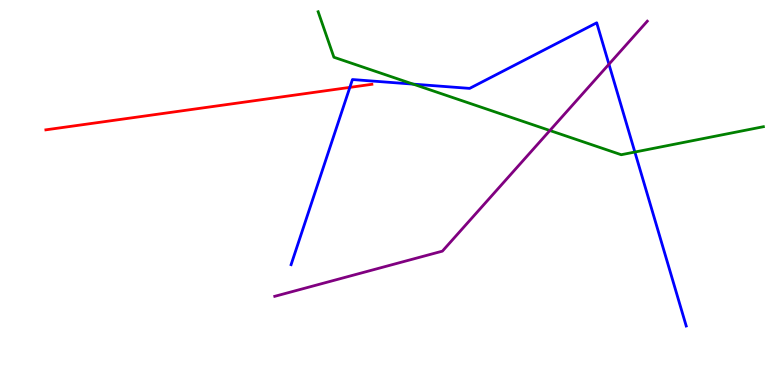[{'lines': ['blue', 'red'], 'intersections': [{'x': 4.51, 'y': 7.73}]}, {'lines': ['green', 'red'], 'intersections': []}, {'lines': ['purple', 'red'], 'intersections': []}, {'lines': ['blue', 'green'], 'intersections': [{'x': 5.33, 'y': 7.81}, {'x': 8.19, 'y': 6.05}]}, {'lines': ['blue', 'purple'], 'intersections': [{'x': 7.86, 'y': 8.33}]}, {'lines': ['green', 'purple'], 'intersections': [{'x': 7.1, 'y': 6.61}]}]